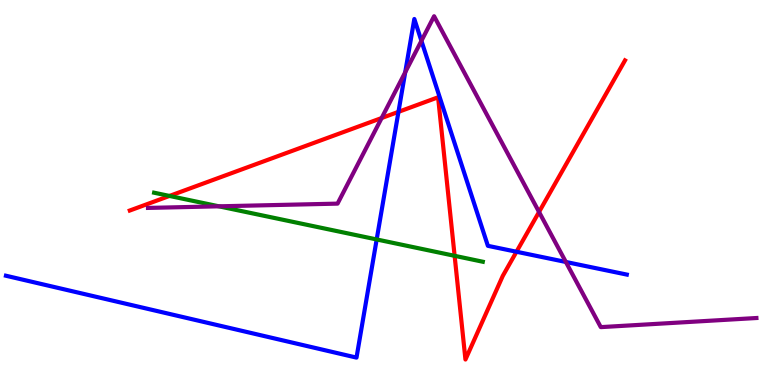[{'lines': ['blue', 'red'], 'intersections': [{'x': 5.14, 'y': 7.09}, {'x': 6.66, 'y': 3.46}]}, {'lines': ['green', 'red'], 'intersections': [{'x': 2.19, 'y': 4.91}, {'x': 5.87, 'y': 3.36}]}, {'lines': ['purple', 'red'], 'intersections': [{'x': 4.92, 'y': 6.93}, {'x': 6.96, 'y': 4.49}]}, {'lines': ['blue', 'green'], 'intersections': [{'x': 4.86, 'y': 3.78}]}, {'lines': ['blue', 'purple'], 'intersections': [{'x': 5.23, 'y': 8.12}, {'x': 5.44, 'y': 8.94}, {'x': 7.3, 'y': 3.2}]}, {'lines': ['green', 'purple'], 'intersections': [{'x': 2.82, 'y': 4.64}]}]